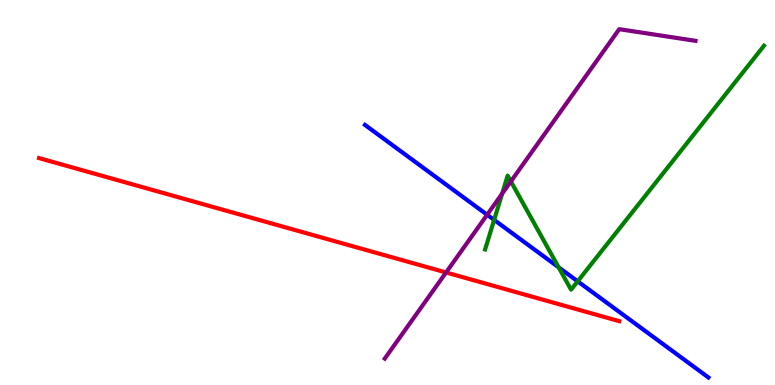[{'lines': ['blue', 'red'], 'intersections': []}, {'lines': ['green', 'red'], 'intersections': []}, {'lines': ['purple', 'red'], 'intersections': [{'x': 5.76, 'y': 2.92}]}, {'lines': ['blue', 'green'], 'intersections': [{'x': 6.38, 'y': 4.29}, {'x': 7.21, 'y': 3.06}, {'x': 7.45, 'y': 2.69}]}, {'lines': ['blue', 'purple'], 'intersections': [{'x': 6.29, 'y': 4.42}]}, {'lines': ['green', 'purple'], 'intersections': [{'x': 6.48, 'y': 4.97}, {'x': 6.59, 'y': 5.29}]}]